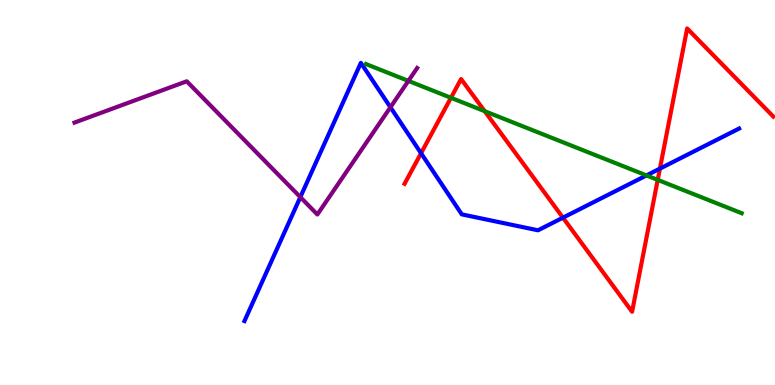[{'lines': ['blue', 'red'], 'intersections': [{'x': 5.43, 'y': 6.02}, {'x': 7.26, 'y': 4.35}, {'x': 8.51, 'y': 5.62}]}, {'lines': ['green', 'red'], 'intersections': [{'x': 5.82, 'y': 7.46}, {'x': 6.25, 'y': 7.11}, {'x': 8.49, 'y': 5.33}]}, {'lines': ['purple', 'red'], 'intersections': []}, {'lines': ['blue', 'green'], 'intersections': [{'x': 8.34, 'y': 5.44}]}, {'lines': ['blue', 'purple'], 'intersections': [{'x': 3.88, 'y': 4.88}, {'x': 5.04, 'y': 7.21}]}, {'lines': ['green', 'purple'], 'intersections': [{'x': 5.27, 'y': 7.9}]}]